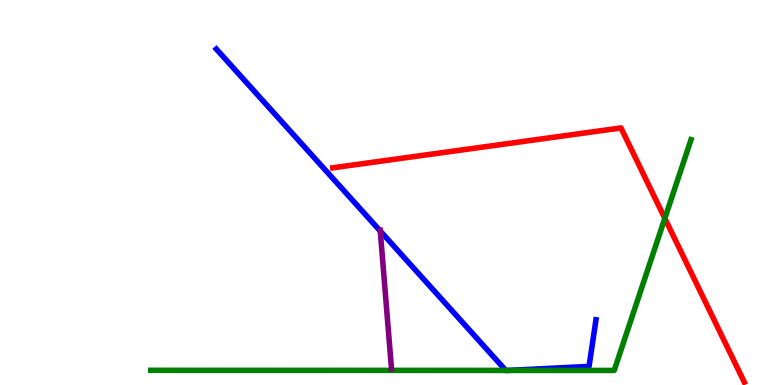[{'lines': ['blue', 'red'], 'intersections': []}, {'lines': ['green', 'red'], 'intersections': [{'x': 8.58, 'y': 4.33}]}, {'lines': ['purple', 'red'], 'intersections': []}, {'lines': ['blue', 'green'], 'intersections': [{'x': 6.53, 'y': 0.379}, {'x': 6.56, 'y': 0.379}]}, {'lines': ['blue', 'purple'], 'intersections': [{'x': 4.91, 'y': 4.0}]}, {'lines': ['green', 'purple'], 'intersections': []}]